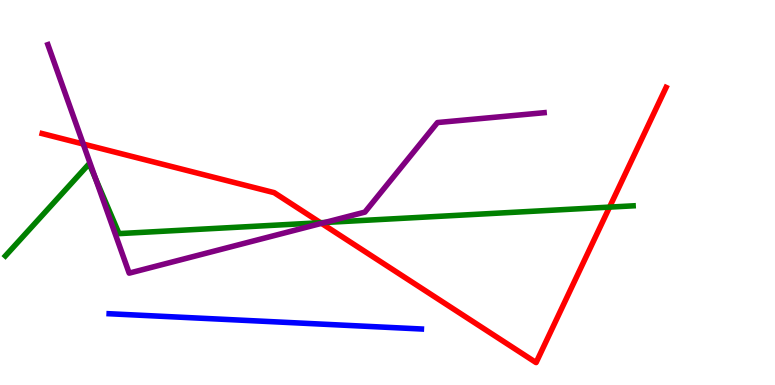[{'lines': ['blue', 'red'], 'intersections': []}, {'lines': ['green', 'red'], 'intersections': [{'x': 4.14, 'y': 4.21}, {'x': 7.87, 'y': 4.62}]}, {'lines': ['purple', 'red'], 'intersections': [{'x': 1.07, 'y': 6.26}, {'x': 4.15, 'y': 4.2}]}, {'lines': ['blue', 'green'], 'intersections': []}, {'lines': ['blue', 'purple'], 'intersections': []}, {'lines': ['green', 'purple'], 'intersections': [{'x': 1.23, 'y': 5.36}, {'x': 4.19, 'y': 4.22}]}]